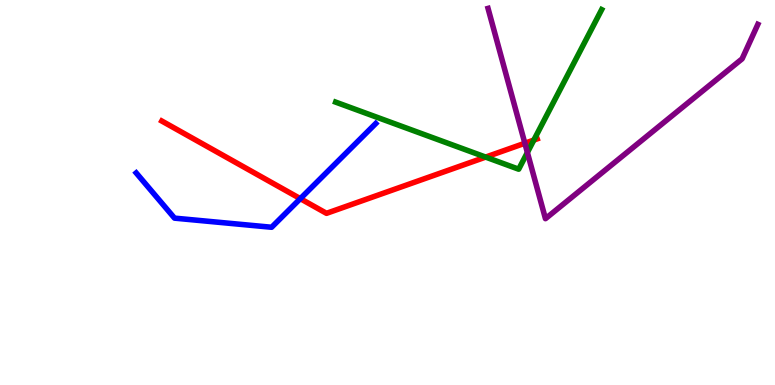[{'lines': ['blue', 'red'], 'intersections': [{'x': 3.88, 'y': 4.84}]}, {'lines': ['green', 'red'], 'intersections': [{'x': 6.27, 'y': 5.92}, {'x': 6.89, 'y': 6.36}]}, {'lines': ['purple', 'red'], 'intersections': [{'x': 6.77, 'y': 6.28}]}, {'lines': ['blue', 'green'], 'intersections': []}, {'lines': ['blue', 'purple'], 'intersections': []}, {'lines': ['green', 'purple'], 'intersections': [{'x': 6.8, 'y': 6.04}]}]